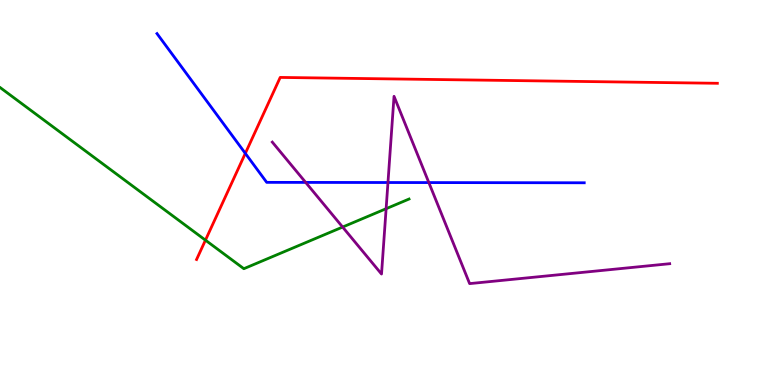[{'lines': ['blue', 'red'], 'intersections': [{'x': 3.17, 'y': 6.02}]}, {'lines': ['green', 'red'], 'intersections': [{'x': 2.65, 'y': 3.76}]}, {'lines': ['purple', 'red'], 'intersections': []}, {'lines': ['blue', 'green'], 'intersections': []}, {'lines': ['blue', 'purple'], 'intersections': [{'x': 3.94, 'y': 5.26}, {'x': 5.01, 'y': 5.26}, {'x': 5.53, 'y': 5.26}]}, {'lines': ['green', 'purple'], 'intersections': [{'x': 4.42, 'y': 4.1}, {'x': 4.98, 'y': 4.58}]}]